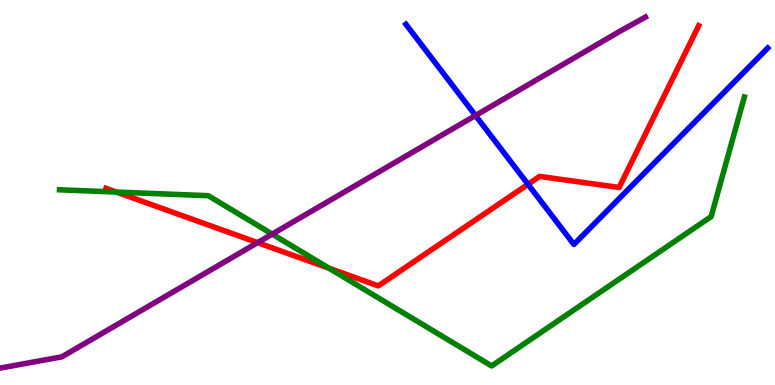[{'lines': ['blue', 'red'], 'intersections': [{'x': 6.81, 'y': 5.21}]}, {'lines': ['green', 'red'], 'intersections': [{'x': 1.5, 'y': 5.01}, {'x': 4.24, 'y': 3.03}]}, {'lines': ['purple', 'red'], 'intersections': [{'x': 3.32, 'y': 3.7}]}, {'lines': ['blue', 'green'], 'intersections': []}, {'lines': ['blue', 'purple'], 'intersections': [{'x': 6.14, 'y': 7.0}]}, {'lines': ['green', 'purple'], 'intersections': [{'x': 3.51, 'y': 3.92}]}]